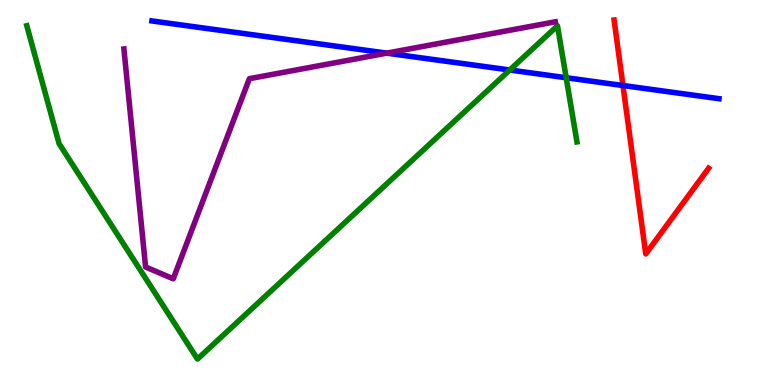[{'lines': ['blue', 'red'], 'intersections': [{'x': 8.04, 'y': 7.78}]}, {'lines': ['green', 'red'], 'intersections': []}, {'lines': ['purple', 'red'], 'intersections': []}, {'lines': ['blue', 'green'], 'intersections': [{'x': 6.58, 'y': 8.18}, {'x': 7.31, 'y': 7.98}]}, {'lines': ['blue', 'purple'], 'intersections': [{'x': 4.99, 'y': 8.62}]}, {'lines': ['green', 'purple'], 'intersections': []}]